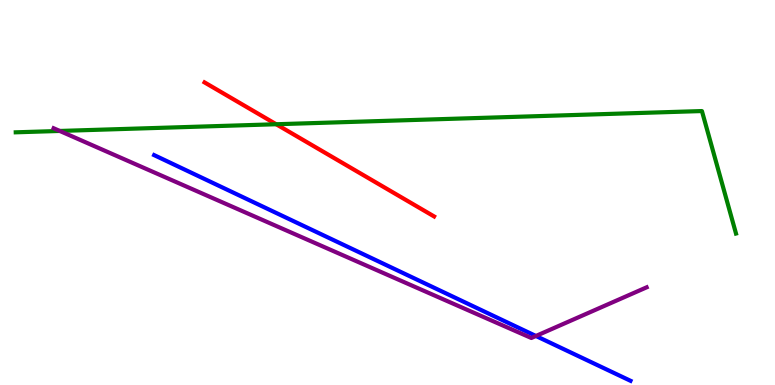[{'lines': ['blue', 'red'], 'intersections': []}, {'lines': ['green', 'red'], 'intersections': [{'x': 3.56, 'y': 6.77}]}, {'lines': ['purple', 'red'], 'intersections': []}, {'lines': ['blue', 'green'], 'intersections': []}, {'lines': ['blue', 'purple'], 'intersections': [{'x': 6.91, 'y': 1.27}]}, {'lines': ['green', 'purple'], 'intersections': [{'x': 0.771, 'y': 6.6}]}]